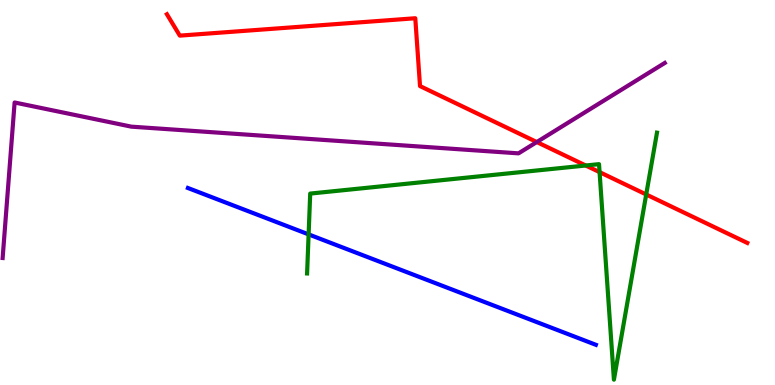[{'lines': ['blue', 'red'], 'intersections': []}, {'lines': ['green', 'red'], 'intersections': [{'x': 7.56, 'y': 5.7}, {'x': 7.74, 'y': 5.53}, {'x': 8.34, 'y': 4.95}]}, {'lines': ['purple', 'red'], 'intersections': [{'x': 6.93, 'y': 6.31}]}, {'lines': ['blue', 'green'], 'intersections': [{'x': 3.98, 'y': 3.91}]}, {'lines': ['blue', 'purple'], 'intersections': []}, {'lines': ['green', 'purple'], 'intersections': []}]